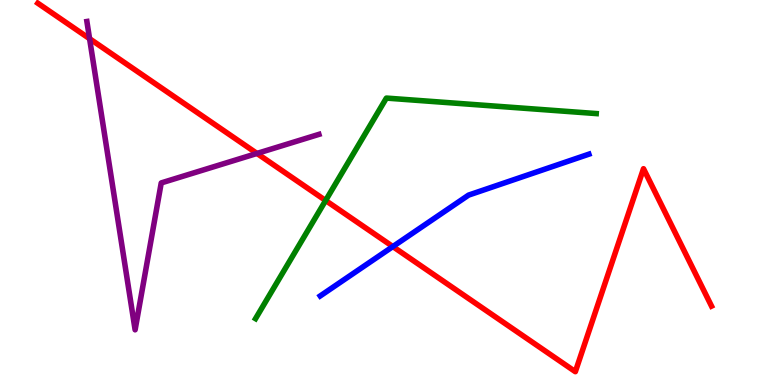[{'lines': ['blue', 'red'], 'intersections': [{'x': 5.07, 'y': 3.6}]}, {'lines': ['green', 'red'], 'intersections': [{'x': 4.2, 'y': 4.79}]}, {'lines': ['purple', 'red'], 'intersections': [{'x': 1.16, 'y': 8.99}, {'x': 3.32, 'y': 6.01}]}, {'lines': ['blue', 'green'], 'intersections': []}, {'lines': ['blue', 'purple'], 'intersections': []}, {'lines': ['green', 'purple'], 'intersections': []}]